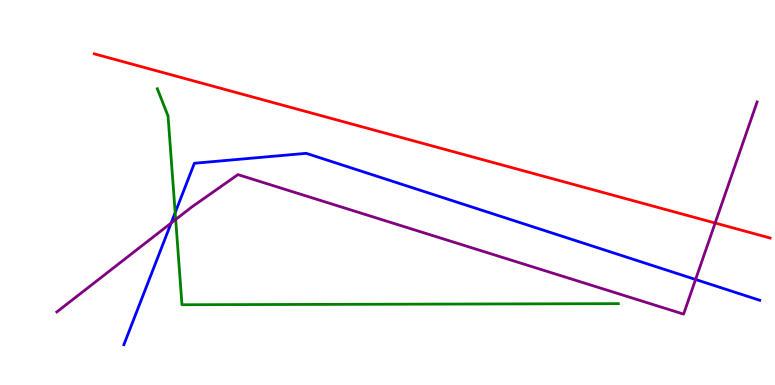[{'lines': ['blue', 'red'], 'intersections': []}, {'lines': ['green', 'red'], 'intersections': []}, {'lines': ['purple', 'red'], 'intersections': [{'x': 9.23, 'y': 4.21}]}, {'lines': ['blue', 'green'], 'intersections': [{'x': 2.26, 'y': 4.48}]}, {'lines': ['blue', 'purple'], 'intersections': [{'x': 2.21, 'y': 4.21}, {'x': 8.98, 'y': 2.74}]}, {'lines': ['green', 'purple'], 'intersections': [{'x': 2.27, 'y': 4.3}]}]